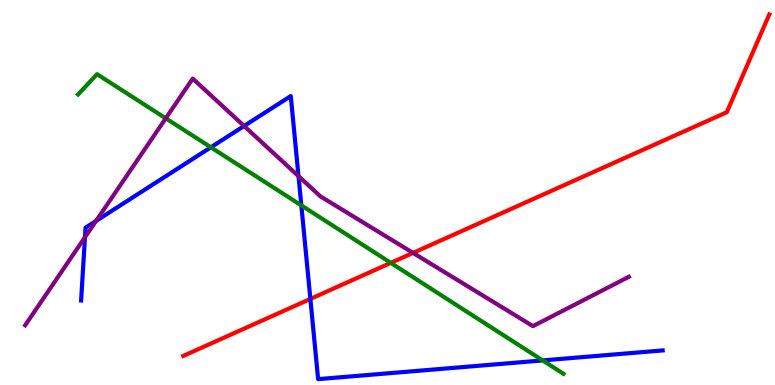[{'lines': ['blue', 'red'], 'intersections': [{'x': 4.0, 'y': 2.24}]}, {'lines': ['green', 'red'], 'intersections': [{'x': 5.04, 'y': 3.17}]}, {'lines': ['purple', 'red'], 'intersections': [{'x': 5.33, 'y': 3.43}]}, {'lines': ['blue', 'green'], 'intersections': [{'x': 2.72, 'y': 6.17}, {'x': 3.89, 'y': 4.66}, {'x': 7.0, 'y': 0.638}]}, {'lines': ['blue', 'purple'], 'intersections': [{'x': 1.1, 'y': 3.84}, {'x': 1.24, 'y': 4.26}, {'x': 3.15, 'y': 6.73}, {'x': 3.85, 'y': 5.42}]}, {'lines': ['green', 'purple'], 'intersections': [{'x': 2.14, 'y': 6.93}]}]